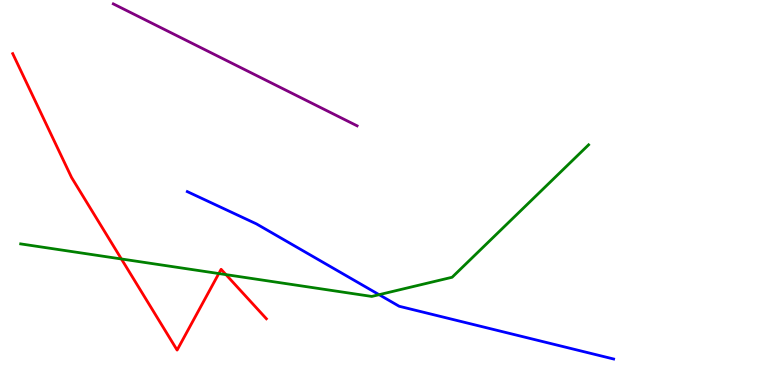[{'lines': ['blue', 'red'], 'intersections': []}, {'lines': ['green', 'red'], 'intersections': [{'x': 1.57, 'y': 3.27}, {'x': 2.82, 'y': 2.89}, {'x': 2.92, 'y': 2.87}]}, {'lines': ['purple', 'red'], 'intersections': []}, {'lines': ['blue', 'green'], 'intersections': [{'x': 4.89, 'y': 2.35}]}, {'lines': ['blue', 'purple'], 'intersections': []}, {'lines': ['green', 'purple'], 'intersections': []}]